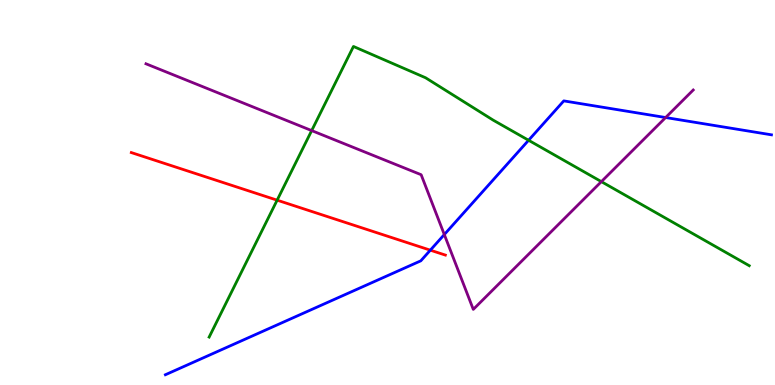[{'lines': ['blue', 'red'], 'intersections': [{'x': 5.55, 'y': 3.5}]}, {'lines': ['green', 'red'], 'intersections': [{'x': 3.58, 'y': 4.8}]}, {'lines': ['purple', 'red'], 'intersections': []}, {'lines': ['blue', 'green'], 'intersections': [{'x': 6.82, 'y': 6.36}]}, {'lines': ['blue', 'purple'], 'intersections': [{'x': 5.73, 'y': 3.91}, {'x': 8.59, 'y': 6.95}]}, {'lines': ['green', 'purple'], 'intersections': [{'x': 4.02, 'y': 6.61}, {'x': 7.76, 'y': 5.28}]}]